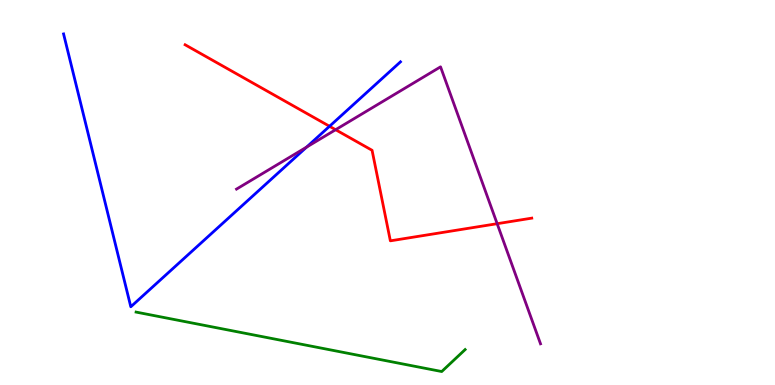[{'lines': ['blue', 'red'], 'intersections': [{'x': 4.25, 'y': 6.72}]}, {'lines': ['green', 'red'], 'intersections': []}, {'lines': ['purple', 'red'], 'intersections': [{'x': 4.33, 'y': 6.63}, {'x': 6.41, 'y': 4.19}]}, {'lines': ['blue', 'green'], 'intersections': []}, {'lines': ['blue', 'purple'], 'intersections': [{'x': 3.96, 'y': 6.18}]}, {'lines': ['green', 'purple'], 'intersections': []}]